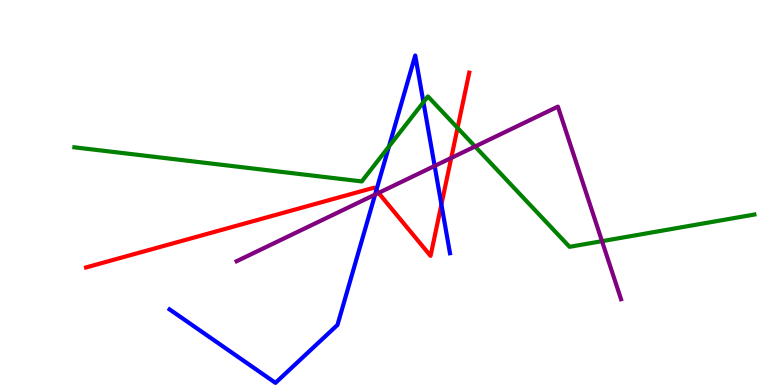[{'lines': ['blue', 'red'], 'intersections': [{'x': 4.86, 'y': 5.06}, {'x': 5.7, 'y': 4.69}]}, {'lines': ['green', 'red'], 'intersections': [{'x': 5.9, 'y': 6.68}]}, {'lines': ['purple', 'red'], 'intersections': [{'x': 4.88, 'y': 4.99}, {'x': 5.82, 'y': 5.9}]}, {'lines': ['blue', 'green'], 'intersections': [{'x': 5.02, 'y': 6.2}, {'x': 5.46, 'y': 7.35}]}, {'lines': ['blue', 'purple'], 'intersections': [{'x': 4.84, 'y': 4.95}, {'x': 5.61, 'y': 5.69}]}, {'lines': ['green', 'purple'], 'intersections': [{'x': 6.13, 'y': 6.2}, {'x': 7.77, 'y': 3.74}]}]